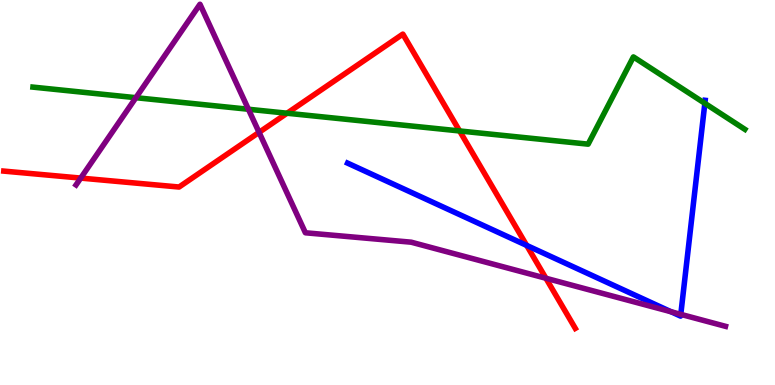[{'lines': ['blue', 'red'], 'intersections': [{'x': 6.8, 'y': 3.63}]}, {'lines': ['green', 'red'], 'intersections': [{'x': 3.7, 'y': 7.06}, {'x': 5.93, 'y': 6.6}]}, {'lines': ['purple', 'red'], 'intersections': [{'x': 1.04, 'y': 5.37}, {'x': 3.34, 'y': 6.56}, {'x': 7.04, 'y': 2.77}]}, {'lines': ['blue', 'green'], 'intersections': [{'x': 9.09, 'y': 7.32}]}, {'lines': ['blue', 'purple'], 'intersections': [{'x': 8.66, 'y': 1.9}, {'x': 8.78, 'y': 1.83}]}, {'lines': ['green', 'purple'], 'intersections': [{'x': 1.75, 'y': 7.46}, {'x': 3.21, 'y': 7.16}]}]